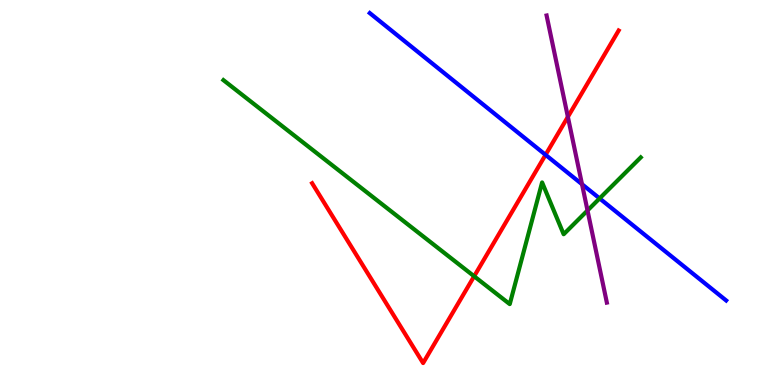[{'lines': ['blue', 'red'], 'intersections': [{'x': 7.04, 'y': 5.98}]}, {'lines': ['green', 'red'], 'intersections': [{'x': 6.12, 'y': 2.82}]}, {'lines': ['purple', 'red'], 'intersections': [{'x': 7.33, 'y': 6.96}]}, {'lines': ['blue', 'green'], 'intersections': [{'x': 7.74, 'y': 4.85}]}, {'lines': ['blue', 'purple'], 'intersections': [{'x': 7.51, 'y': 5.21}]}, {'lines': ['green', 'purple'], 'intersections': [{'x': 7.58, 'y': 4.53}]}]